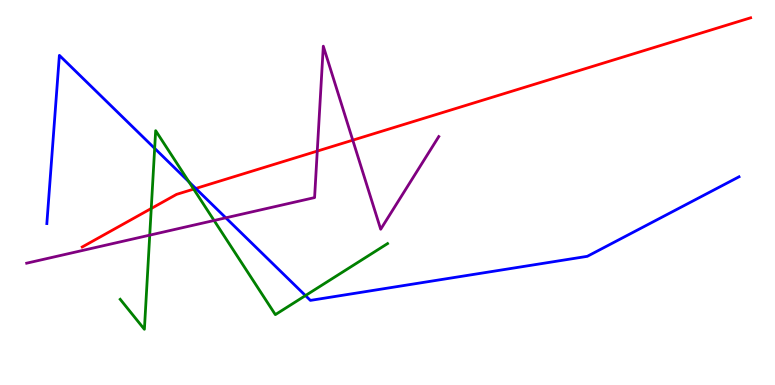[{'lines': ['blue', 'red'], 'intersections': [{'x': 2.53, 'y': 5.1}]}, {'lines': ['green', 'red'], 'intersections': [{'x': 1.95, 'y': 4.58}, {'x': 2.5, 'y': 5.09}]}, {'lines': ['purple', 'red'], 'intersections': [{'x': 4.09, 'y': 6.08}, {'x': 4.55, 'y': 6.36}]}, {'lines': ['blue', 'green'], 'intersections': [{'x': 2.0, 'y': 6.15}, {'x': 2.44, 'y': 5.28}, {'x': 3.94, 'y': 2.32}]}, {'lines': ['blue', 'purple'], 'intersections': [{'x': 2.91, 'y': 4.34}]}, {'lines': ['green', 'purple'], 'intersections': [{'x': 1.93, 'y': 3.89}, {'x': 2.76, 'y': 4.27}]}]